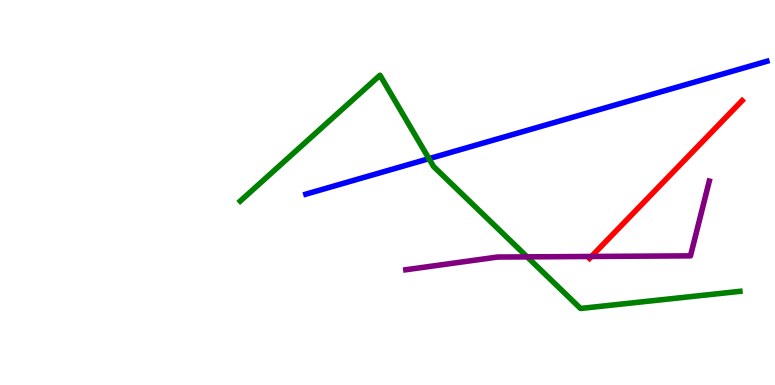[{'lines': ['blue', 'red'], 'intersections': []}, {'lines': ['green', 'red'], 'intersections': []}, {'lines': ['purple', 'red'], 'intersections': [{'x': 7.63, 'y': 3.34}]}, {'lines': ['blue', 'green'], 'intersections': [{'x': 5.54, 'y': 5.88}]}, {'lines': ['blue', 'purple'], 'intersections': []}, {'lines': ['green', 'purple'], 'intersections': [{'x': 6.8, 'y': 3.33}]}]